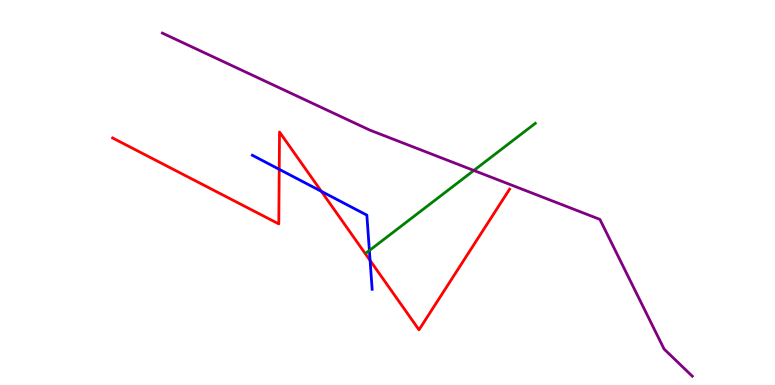[{'lines': ['blue', 'red'], 'intersections': [{'x': 3.6, 'y': 5.6}, {'x': 4.15, 'y': 5.03}, {'x': 4.78, 'y': 3.23}]}, {'lines': ['green', 'red'], 'intersections': []}, {'lines': ['purple', 'red'], 'intersections': []}, {'lines': ['blue', 'green'], 'intersections': [{'x': 4.77, 'y': 3.49}]}, {'lines': ['blue', 'purple'], 'intersections': []}, {'lines': ['green', 'purple'], 'intersections': [{'x': 6.11, 'y': 5.57}]}]